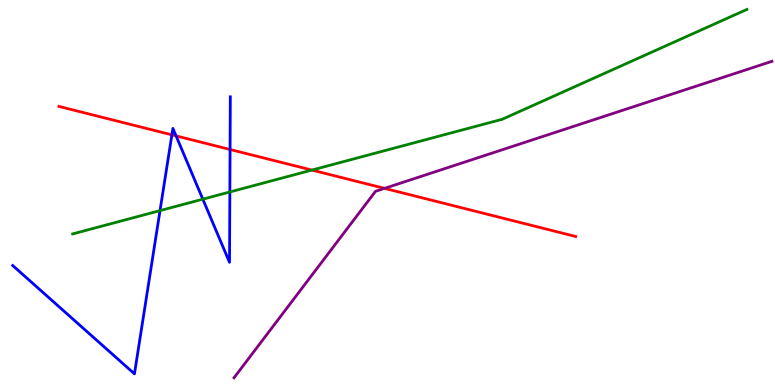[{'lines': ['blue', 'red'], 'intersections': [{'x': 2.22, 'y': 6.5}, {'x': 2.27, 'y': 6.47}, {'x': 2.97, 'y': 6.12}]}, {'lines': ['green', 'red'], 'intersections': [{'x': 4.02, 'y': 5.58}]}, {'lines': ['purple', 'red'], 'intersections': [{'x': 4.96, 'y': 5.11}]}, {'lines': ['blue', 'green'], 'intersections': [{'x': 2.06, 'y': 4.53}, {'x': 2.62, 'y': 4.83}, {'x': 2.97, 'y': 5.01}]}, {'lines': ['blue', 'purple'], 'intersections': []}, {'lines': ['green', 'purple'], 'intersections': []}]